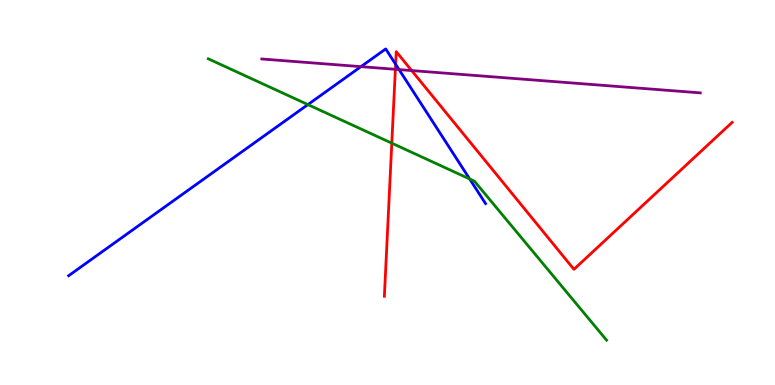[{'lines': ['blue', 'red'], 'intersections': [{'x': 5.1, 'y': 8.33}]}, {'lines': ['green', 'red'], 'intersections': [{'x': 5.06, 'y': 6.28}]}, {'lines': ['purple', 'red'], 'intersections': [{'x': 5.1, 'y': 8.2}, {'x': 5.31, 'y': 8.17}]}, {'lines': ['blue', 'green'], 'intersections': [{'x': 3.97, 'y': 7.28}, {'x': 6.06, 'y': 5.35}]}, {'lines': ['blue', 'purple'], 'intersections': [{'x': 4.66, 'y': 8.27}, {'x': 5.15, 'y': 8.19}]}, {'lines': ['green', 'purple'], 'intersections': []}]